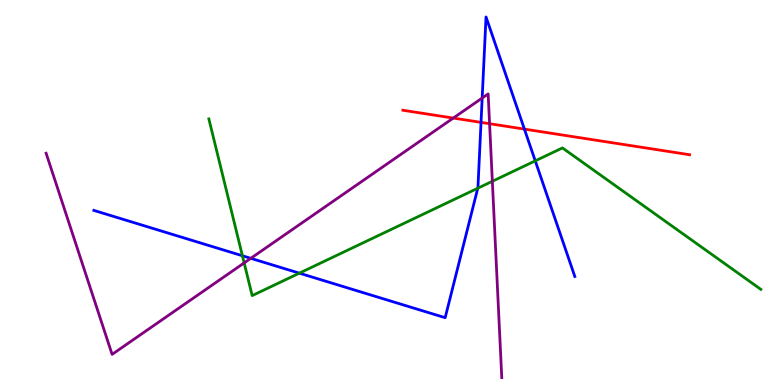[{'lines': ['blue', 'red'], 'intersections': [{'x': 6.21, 'y': 6.82}, {'x': 6.77, 'y': 6.65}]}, {'lines': ['green', 'red'], 'intersections': []}, {'lines': ['purple', 'red'], 'intersections': [{'x': 5.85, 'y': 6.93}, {'x': 6.32, 'y': 6.79}]}, {'lines': ['blue', 'green'], 'intersections': [{'x': 3.13, 'y': 3.36}, {'x': 3.86, 'y': 2.9}, {'x': 6.16, 'y': 5.11}, {'x': 6.91, 'y': 5.82}]}, {'lines': ['blue', 'purple'], 'intersections': [{'x': 3.24, 'y': 3.29}, {'x': 6.22, 'y': 7.45}]}, {'lines': ['green', 'purple'], 'intersections': [{'x': 3.15, 'y': 3.17}, {'x': 6.35, 'y': 5.29}]}]